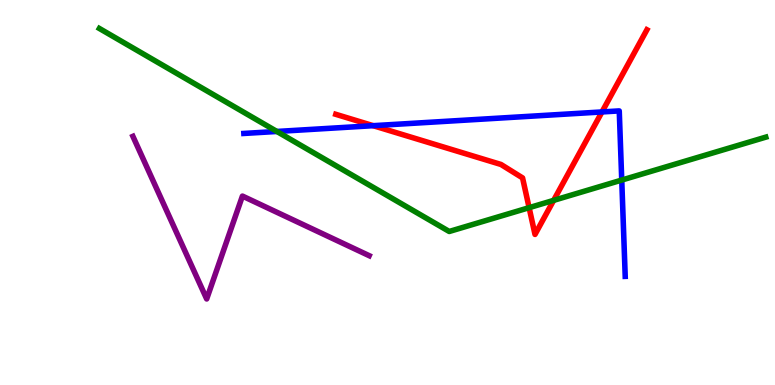[{'lines': ['blue', 'red'], 'intersections': [{'x': 4.82, 'y': 6.74}, {'x': 7.77, 'y': 7.09}]}, {'lines': ['green', 'red'], 'intersections': [{'x': 6.83, 'y': 4.61}, {'x': 7.14, 'y': 4.8}]}, {'lines': ['purple', 'red'], 'intersections': []}, {'lines': ['blue', 'green'], 'intersections': [{'x': 3.57, 'y': 6.59}, {'x': 8.02, 'y': 5.32}]}, {'lines': ['blue', 'purple'], 'intersections': []}, {'lines': ['green', 'purple'], 'intersections': []}]